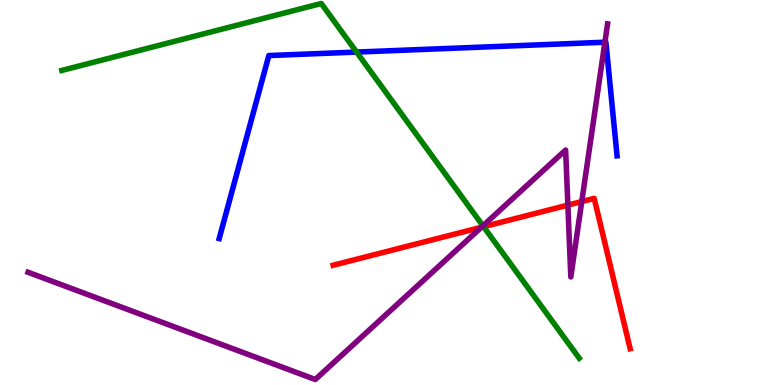[{'lines': ['blue', 'red'], 'intersections': []}, {'lines': ['green', 'red'], 'intersections': [{'x': 6.24, 'y': 4.11}]}, {'lines': ['purple', 'red'], 'intersections': [{'x': 6.21, 'y': 4.1}, {'x': 7.33, 'y': 4.67}, {'x': 7.51, 'y': 4.76}]}, {'lines': ['blue', 'green'], 'intersections': [{'x': 4.6, 'y': 8.65}]}, {'lines': ['blue', 'purple'], 'intersections': [{'x': 7.81, 'y': 8.9}]}, {'lines': ['green', 'purple'], 'intersections': [{'x': 6.23, 'y': 4.13}]}]